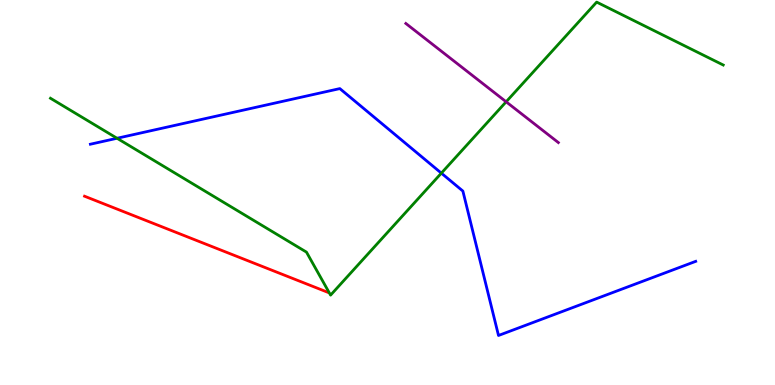[{'lines': ['blue', 'red'], 'intersections': []}, {'lines': ['green', 'red'], 'intersections': []}, {'lines': ['purple', 'red'], 'intersections': []}, {'lines': ['blue', 'green'], 'intersections': [{'x': 1.51, 'y': 6.41}, {'x': 5.69, 'y': 5.5}]}, {'lines': ['blue', 'purple'], 'intersections': []}, {'lines': ['green', 'purple'], 'intersections': [{'x': 6.53, 'y': 7.36}]}]